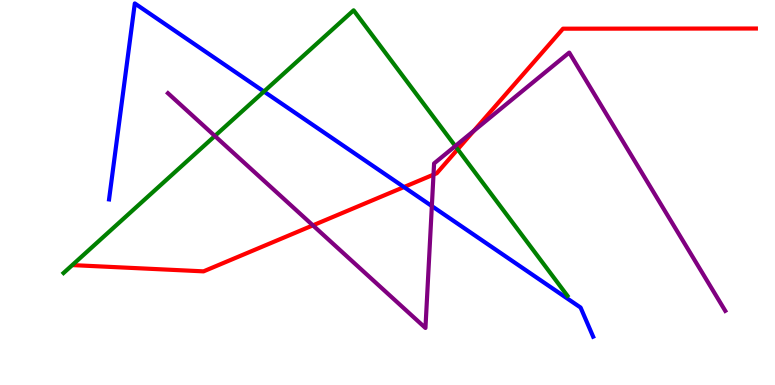[{'lines': ['blue', 'red'], 'intersections': [{'x': 5.21, 'y': 5.14}]}, {'lines': ['green', 'red'], 'intersections': [{'x': 5.91, 'y': 6.12}]}, {'lines': ['purple', 'red'], 'intersections': [{'x': 4.04, 'y': 4.15}, {'x': 5.59, 'y': 5.46}, {'x': 6.11, 'y': 6.6}]}, {'lines': ['blue', 'green'], 'intersections': [{'x': 3.41, 'y': 7.62}]}, {'lines': ['blue', 'purple'], 'intersections': [{'x': 5.57, 'y': 4.65}]}, {'lines': ['green', 'purple'], 'intersections': [{'x': 2.77, 'y': 6.47}, {'x': 5.87, 'y': 6.21}]}]